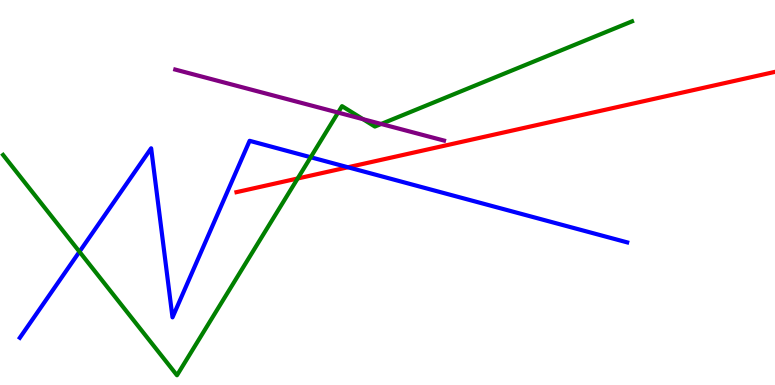[{'lines': ['blue', 'red'], 'intersections': [{'x': 4.49, 'y': 5.66}]}, {'lines': ['green', 'red'], 'intersections': [{'x': 3.84, 'y': 5.36}]}, {'lines': ['purple', 'red'], 'intersections': []}, {'lines': ['blue', 'green'], 'intersections': [{'x': 1.03, 'y': 3.46}, {'x': 4.01, 'y': 5.92}]}, {'lines': ['blue', 'purple'], 'intersections': []}, {'lines': ['green', 'purple'], 'intersections': [{'x': 4.36, 'y': 7.08}, {'x': 4.68, 'y': 6.9}, {'x': 4.92, 'y': 6.78}]}]